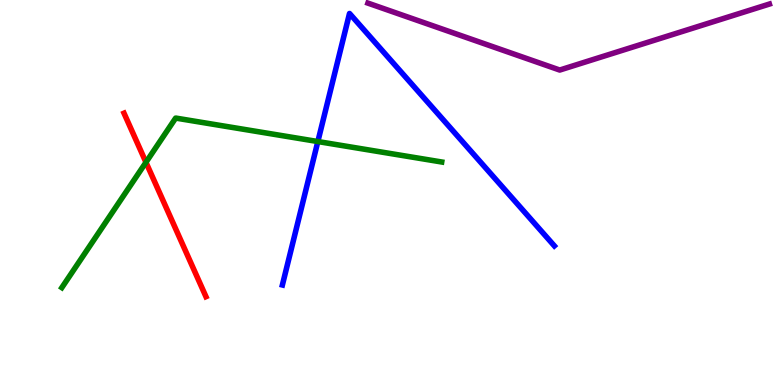[{'lines': ['blue', 'red'], 'intersections': []}, {'lines': ['green', 'red'], 'intersections': [{'x': 1.88, 'y': 5.78}]}, {'lines': ['purple', 'red'], 'intersections': []}, {'lines': ['blue', 'green'], 'intersections': [{'x': 4.1, 'y': 6.32}]}, {'lines': ['blue', 'purple'], 'intersections': []}, {'lines': ['green', 'purple'], 'intersections': []}]